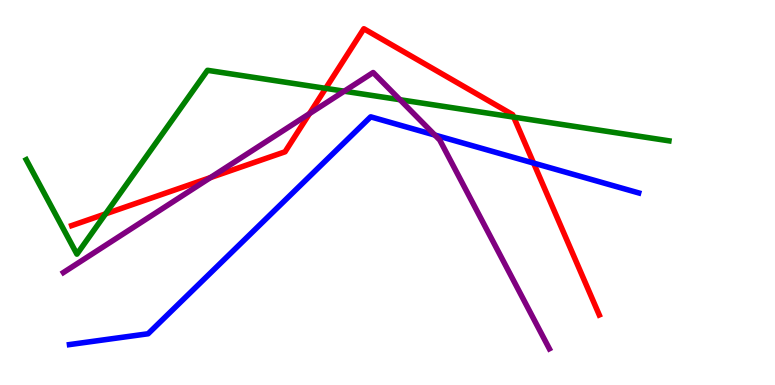[{'lines': ['blue', 'red'], 'intersections': [{'x': 6.88, 'y': 5.76}]}, {'lines': ['green', 'red'], 'intersections': [{'x': 1.36, 'y': 4.44}, {'x': 4.2, 'y': 7.7}, {'x': 6.63, 'y': 6.96}]}, {'lines': ['purple', 'red'], 'intersections': [{'x': 2.71, 'y': 5.39}, {'x': 3.99, 'y': 7.05}]}, {'lines': ['blue', 'green'], 'intersections': []}, {'lines': ['blue', 'purple'], 'intersections': [{'x': 5.61, 'y': 6.49}]}, {'lines': ['green', 'purple'], 'intersections': [{'x': 4.44, 'y': 7.63}, {'x': 5.16, 'y': 7.41}]}]